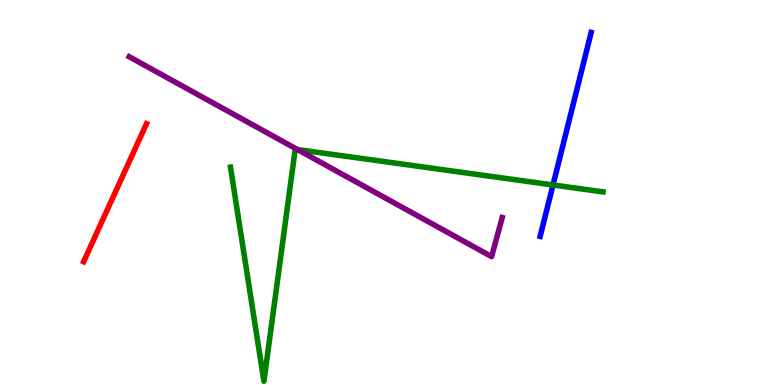[{'lines': ['blue', 'red'], 'intersections': []}, {'lines': ['green', 'red'], 'intersections': []}, {'lines': ['purple', 'red'], 'intersections': []}, {'lines': ['blue', 'green'], 'intersections': [{'x': 7.14, 'y': 5.2}]}, {'lines': ['blue', 'purple'], 'intersections': []}, {'lines': ['green', 'purple'], 'intersections': [{'x': 3.84, 'y': 6.11}]}]